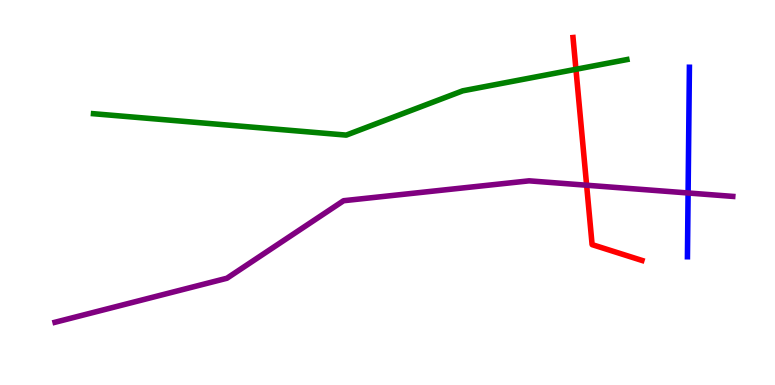[{'lines': ['blue', 'red'], 'intersections': []}, {'lines': ['green', 'red'], 'intersections': [{'x': 7.43, 'y': 8.2}]}, {'lines': ['purple', 'red'], 'intersections': [{'x': 7.57, 'y': 5.19}]}, {'lines': ['blue', 'green'], 'intersections': []}, {'lines': ['blue', 'purple'], 'intersections': [{'x': 8.88, 'y': 4.99}]}, {'lines': ['green', 'purple'], 'intersections': []}]